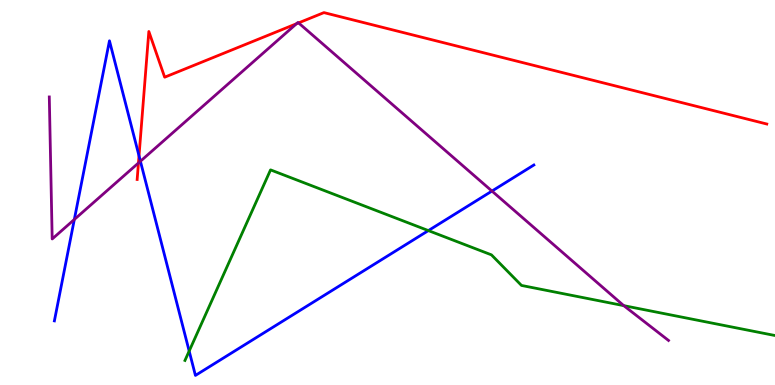[{'lines': ['blue', 'red'], 'intersections': [{'x': 1.79, 'y': 5.95}]}, {'lines': ['green', 'red'], 'intersections': []}, {'lines': ['purple', 'red'], 'intersections': [{'x': 1.79, 'y': 5.77}, {'x': 3.83, 'y': 9.38}, {'x': 3.85, 'y': 9.41}]}, {'lines': ['blue', 'green'], 'intersections': [{'x': 2.44, 'y': 0.881}, {'x': 5.53, 'y': 4.01}]}, {'lines': ['blue', 'purple'], 'intersections': [{'x': 0.959, 'y': 4.3}, {'x': 1.81, 'y': 5.81}, {'x': 6.35, 'y': 5.04}]}, {'lines': ['green', 'purple'], 'intersections': [{'x': 8.05, 'y': 2.06}]}]